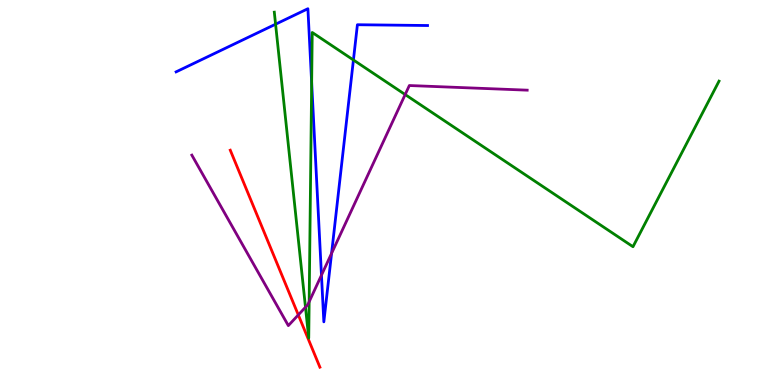[{'lines': ['blue', 'red'], 'intersections': []}, {'lines': ['green', 'red'], 'intersections': []}, {'lines': ['purple', 'red'], 'intersections': [{'x': 3.85, 'y': 1.82}]}, {'lines': ['blue', 'green'], 'intersections': [{'x': 3.56, 'y': 9.37}, {'x': 4.02, 'y': 7.85}, {'x': 4.56, 'y': 8.44}]}, {'lines': ['blue', 'purple'], 'intersections': [{'x': 4.15, 'y': 2.85}, {'x': 4.28, 'y': 3.42}]}, {'lines': ['green', 'purple'], 'intersections': [{'x': 3.94, 'y': 2.02}, {'x': 3.99, 'y': 2.16}, {'x': 5.23, 'y': 7.54}]}]